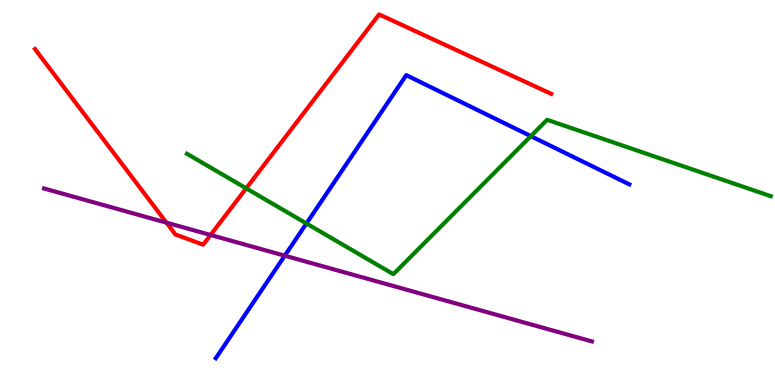[{'lines': ['blue', 'red'], 'intersections': []}, {'lines': ['green', 'red'], 'intersections': [{'x': 3.18, 'y': 5.11}]}, {'lines': ['purple', 'red'], 'intersections': [{'x': 2.15, 'y': 4.22}, {'x': 2.72, 'y': 3.9}]}, {'lines': ['blue', 'green'], 'intersections': [{'x': 3.95, 'y': 4.2}, {'x': 6.85, 'y': 6.46}]}, {'lines': ['blue', 'purple'], 'intersections': [{'x': 3.67, 'y': 3.36}]}, {'lines': ['green', 'purple'], 'intersections': []}]